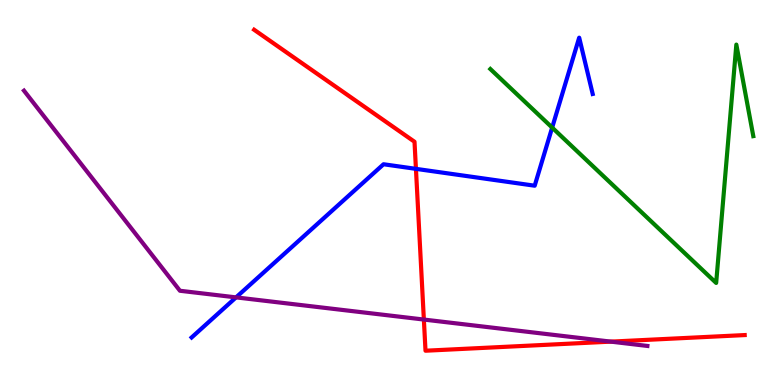[{'lines': ['blue', 'red'], 'intersections': [{'x': 5.37, 'y': 5.61}]}, {'lines': ['green', 'red'], 'intersections': []}, {'lines': ['purple', 'red'], 'intersections': [{'x': 5.47, 'y': 1.7}, {'x': 7.88, 'y': 1.13}]}, {'lines': ['blue', 'green'], 'intersections': [{'x': 7.12, 'y': 6.69}]}, {'lines': ['blue', 'purple'], 'intersections': [{'x': 3.05, 'y': 2.28}]}, {'lines': ['green', 'purple'], 'intersections': []}]